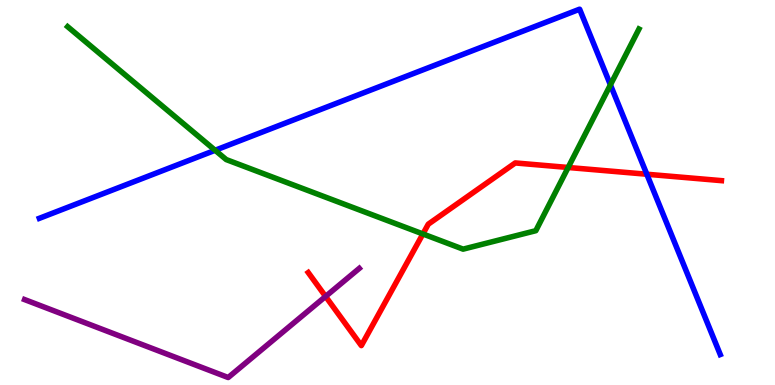[{'lines': ['blue', 'red'], 'intersections': [{'x': 8.35, 'y': 5.47}]}, {'lines': ['green', 'red'], 'intersections': [{'x': 5.46, 'y': 3.92}, {'x': 7.33, 'y': 5.65}]}, {'lines': ['purple', 'red'], 'intersections': [{'x': 4.2, 'y': 2.3}]}, {'lines': ['blue', 'green'], 'intersections': [{'x': 2.78, 'y': 6.1}, {'x': 7.88, 'y': 7.8}]}, {'lines': ['blue', 'purple'], 'intersections': []}, {'lines': ['green', 'purple'], 'intersections': []}]